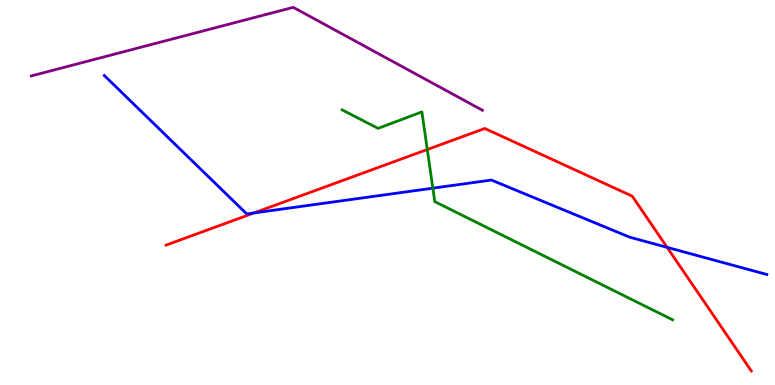[{'lines': ['blue', 'red'], 'intersections': [{'x': 3.28, 'y': 4.47}, {'x': 8.61, 'y': 3.57}]}, {'lines': ['green', 'red'], 'intersections': [{'x': 5.51, 'y': 6.12}]}, {'lines': ['purple', 'red'], 'intersections': []}, {'lines': ['blue', 'green'], 'intersections': [{'x': 5.59, 'y': 5.11}]}, {'lines': ['blue', 'purple'], 'intersections': []}, {'lines': ['green', 'purple'], 'intersections': []}]